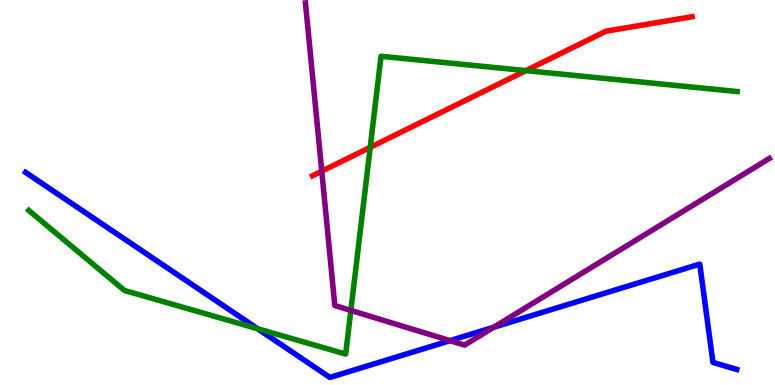[{'lines': ['blue', 'red'], 'intersections': []}, {'lines': ['green', 'red'], 'intersections': [{'x': 4.78, 'y': 6.17}, {'x': 6.79, 'y': 8.17}]}, {'lines': ['purple', 'red'], 'intersections': [{'x': 4.15, 'y': 5.55}]}, {'lines': ['blue', 'green'], 'intersections': [{'x': 3.32, 'y': 1.46}]}, {'lines': ['blue', 'purple'], 'intersections': [{'x': 5.81, 'y': 1.15}, {'x': 6.37, 'y': 1.5}]}, {'lines': ['green', 'purple'], 'intersections': [{'x': 4.53, 'y': 1.94}]}]